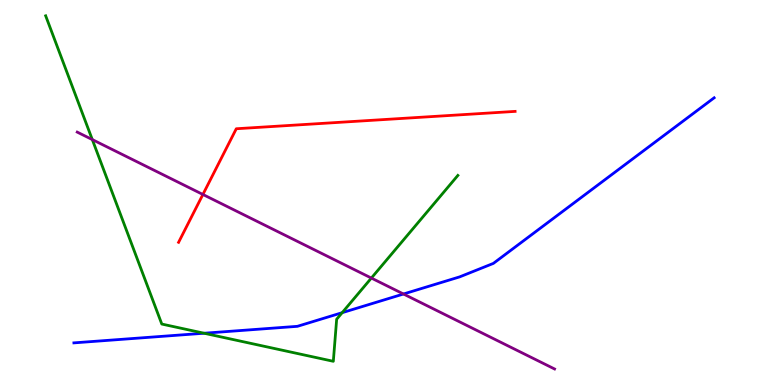[{'lines': ['blue', 'red'], 'intersections': []}, {'lines': ['green', 'red'], 'intersections': []}, {'lines': ['purple', 'red'], 'intersections': [{'x': 2.62, 'y': 4.95}]}, {'lines': ['blue', 'green'], 'intersections': [{'x': 2.63, 'y': 1.34}, {'x': 4.42, 'y': 1.88}]}, {'lines': ['blue', 'purple'], 'intersections': [{'x': 5.21, 'y': 2.36}]}, {'lines': ['green', 'purple'], 'intersections': [{'x': 1.19, 'y': 6.37}, {'x': 4.79, 'y': 2.78}]}]